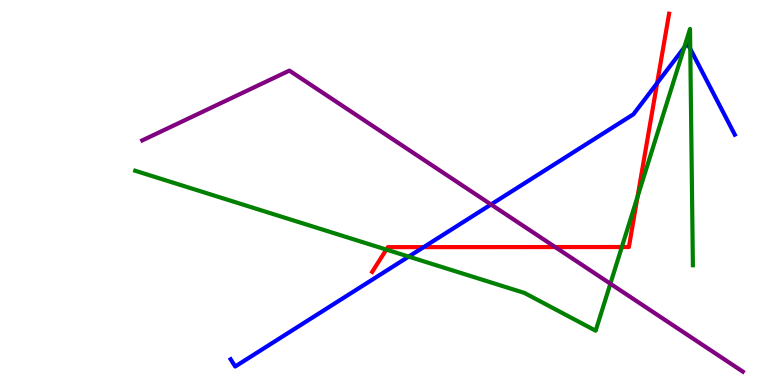[{'lines': ['blue', 'red'], 'intersections': [{'x': 5.47, 'y': 3.58}, {'x': 8.48, 'y': 7.84}]}, {'lines': ['green', 'red'], 'intersections': [{'x': 4.98, 'y': 3.52}, {'x': 8.02, 'y': 3.58}, {'x': 8.23, 'y': 4.89}]}, {'lines': ['purple', 'red'], 'intersections': [{'x': 7.16, 'y': 3.58}]}, {'lines': ['blue', 'green'], 'intersections': [{'x': 5.27, 'y': 3.33}, {'x': 8.83, 'y': 8.77}, {'x': 8.91, 'y': 8.73}]}, {'lines': ['blue', 'purple'], 'intersections': [{'x': 6.34, 'y': 4.69}]}, {'lines': ['green', 'purple'], 'intersections': [{'x': 7.88, 'y': 2.63}]}]